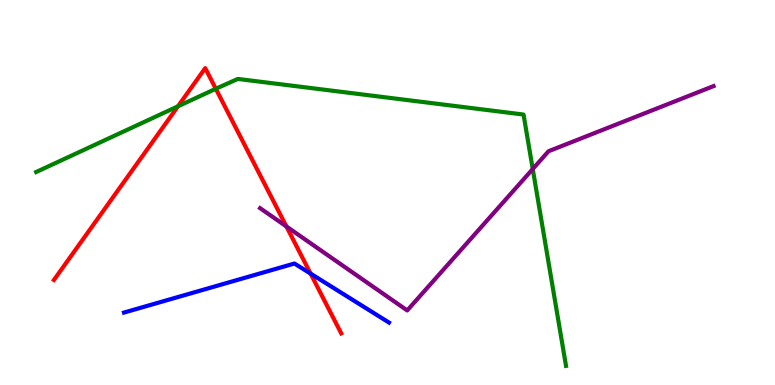[{'lines': ['blue', 'red'], 'intersections': [{'x': 4.01, 'y': 2.89}]}, {'lines': ['green', 'red'], 'intersections': [{'x': 2.3, 'y': 7.24}, {'x': 2.78, 'y': 7.69}]}, {'lines': ['purple', 'red'], 'intersections': [{'x': 3.7, 'y': 4.12}]}, {'lines': ['blue', 'green'], 'intersections': []}, {'lines': ['blue', 'purple'], 'intersections': []}, {'lines': ['green', 'purple'], 'intersections': [{'x': 6.87, 'y': 5.61}]}]